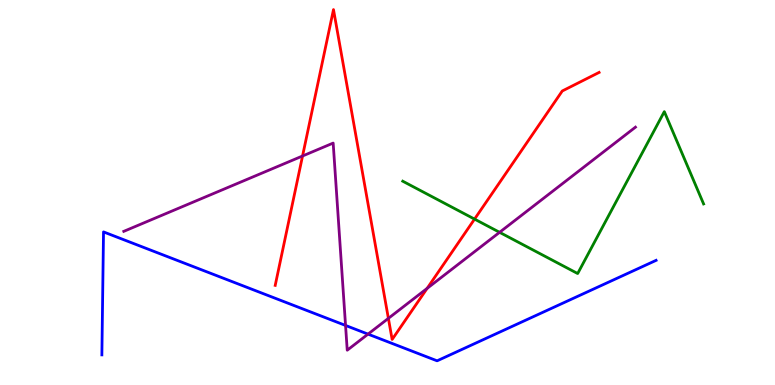[{'lines': ['blue', 'red'], 'intersections': []}, {'lines': ['green', 'red'], 'intersections': [{'x': 6.12, 'y': 4.31}]}, {'lines': ['purple', 'red'], 'intersections': [{'x': 3.9, 'y': 5.95}, {'x': 5.01, 'y': 1.73}, {'x': 5.51, 'y': 2.51}]}, {'lines': ['blue', 'green'], 'intersections': []}, {'lines': ['blue', 'purple'], 'intersections': [{'x': 4.46, 'y': 1.55}, {'x': 4.75, 'y': 1.32}]}, {'lines': ['green', 'purple'], 'intersections': [{'x': 6.45, 'y': 3.97}]}]